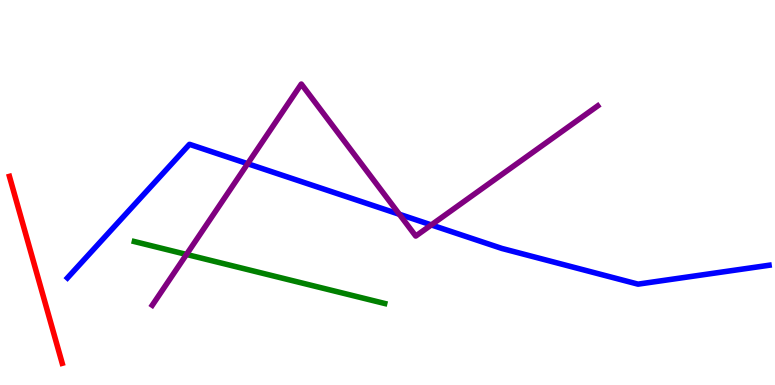[{'lines': ['blue', 'red'], 'intersections': []}, {'lines': ['green', 'red'], 'intersections': []}, {'lines': ['purple', 'red'], 'intersections': []}, {'lines': ['blue', 'green'], 'intersections': []}, {'lines': ['blue', 'purple'], 'intersections': [{'x': 3.2, 'y': 5.75}, {'x': 5.15, 'y': 4.43}, {'x': 5.57, 'y': 4.16}]}, {'lines': ['green', 'purple'], 'intersections': [{'x': 2.41, 'y': 3.39}]}]